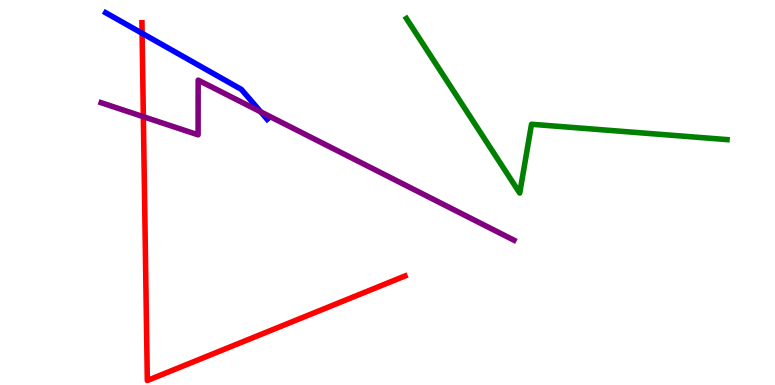[{'lines': ['blue', 'red'], 'intersections': [{'x': 1.83, 'y': 9.14}]}, {'lines': ['green', 'red'], 'intersections': []}, {'lines': ['purple', 'red'], 'intersections': [{'x': 1.85, 'y': 6.97}]}, {'lines': ['blue', 'green'], 'intersections': []}, {'lines': ['blue', 'purple'], 'intersections': [{'x': 3.36, 'y': 7.09}]}, {'lines': ['green', 'purple'], 'intersections': []}]